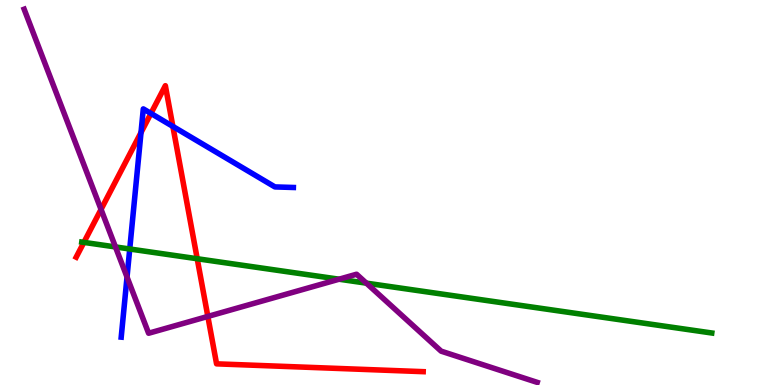[{'lines': ['blue', 'red'], 'intersections': [{'x': 1.82, 'y': 6.56}, {'x': 1.95, 'y': 7.05}, {'x': 2.23, 'y': 6.72}]}, {'lines': ['green', 'red'], 'intersections': [{'x': 1.08, 'y': 3.7}, {'x': 2.54, 'y': 3.28}]}, {'lines': ['purple', 'red'], 'intersections': [{'x': 1.3, 'y': 4.56}, {'x': 2.68, 'y': 1.78}]}, {'lines': ['blue', 'green'], 'intersections': [{'x': 1.67, 'y': 3.53}]}, {'lines': ['blue', 'purple'], 'intersections': [{'x': 1.64, 'y': 2.8}]}, {'lines': ['green', 'purple'], 'intersections': [{'x': 1.49, 'y': 3.59}, {'x': 4.37, 'y': 2.75}, {'x': 4.73, 'y': 2.65}]}]